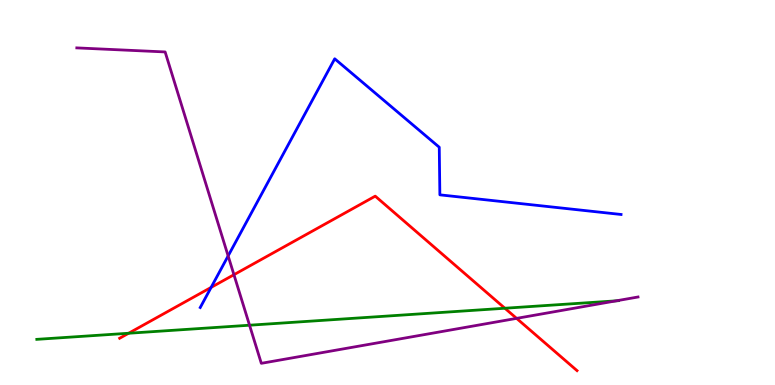[{'lines': ['blue', 'red'], 'intersections': [{'x': 2.72, 'y': 2.54}]}, {'lines': ['green', 'red'], 'intersections': [{'x': 1.66, 'y': 1.34}, {'x': 6.51, 'y': 1.99}]}, {'lines': ['purple', 'red'], 'intersections': [{'x': 3.02, 'y': 2.86}, {'x': 6.67, 'y': 1.73}]}, {'lines': ['blue', 'green'], 'intersections': []}, {'lines': ['blue', 'purple'], 'intersections': [{'x': 2.94, 'y': 3.35}]}, {'lines': ['green', 'purple'], 'intersections': [{'x': 3.22, 'y': 1.55}, {'x': 7.95, 'y': 2.19}]}]